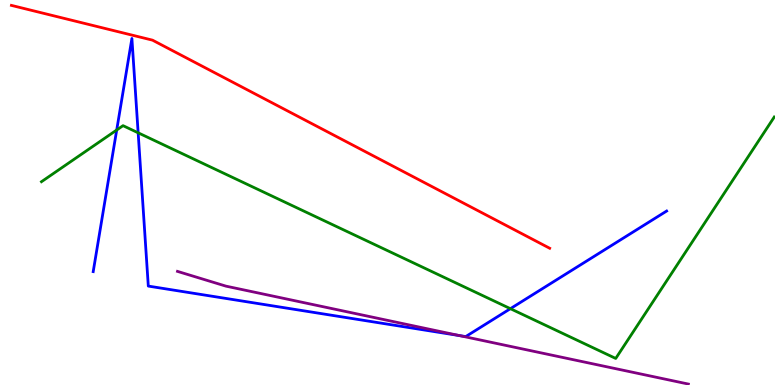[{'lines': ['blue', 'red'], 'intersections': []}, {'lines': ['green', 'red'], 'intersections': []}, {'lines': ['purple', 'red'], 'intersections': []}, {'lines': ['blue', 'green'], 'intersections': [{'x': 1.51, 'y': 6.62}, {'x': 1.78, 'y': 6.55}, {'x': 6.59, 'y': 1.98}]}, {'lines': ['blue', 'purple'], 'intersections': [{'x': 5.93, 'y': 1.28}]}, {'lines': ['green', 'purple'], 'intersections': []}]